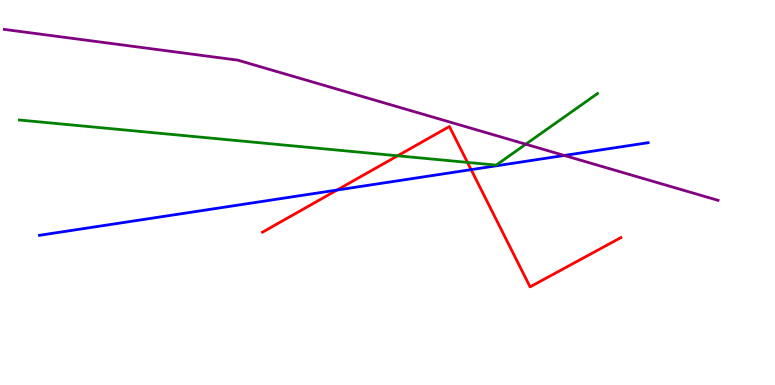[{'lines': ['blue', 'red'], 'intersections': [{'x': 4.35, 'y': 5.06}, {'x': 6.08, 'y': 5.59}]}, {'lines': ['green', 'red'], 'intersections': [{'x': 5.13, 'y': 5.95}, {'x': 6.03, 'y': 5.78}]}, {'lines': ['purple', 'red'], 'intersections': []}, {'lines': ['blue', 'green'], 'intersections': []}, {'lines': ['blue', 'purple'], 'intersections': [{'x': 7.28, 'y': 5.96}]}, {'lines': ['green', 'purple'], 'intersections': [{'x': 6.78, 'y': 6.25}]}]